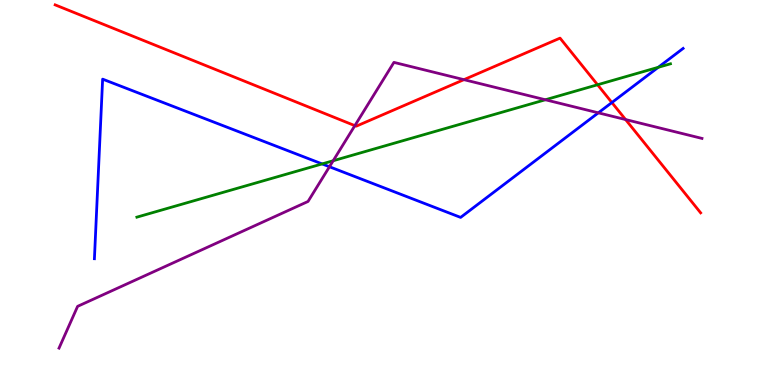[{'lines': ['blue', 'red'], 'intersections': [{'x': 7.9, 'y': 7.34}]}, {'lines': ['green', 'red'], 'intersections': [{'x': 7.71, 'y': 7.8}]}, {'lines': ['purple', 'red'], 'intersections': [{'x': 4.58, 'y': 6.74}, {'x': 5.99, 'y': 7.93}, {'x': 8.07, 'y': 6.89}]}, {'lines': ['blue', 'green'], 'intersections': [{'x': 4.16, 'y': 5.74}, {'x': 8.49, 'y': 8.25}]}, {'lines': ['blue', 'purple'], 'intersections': [{'x': 4.25, 'y': 5.67}, {'x': 7.72, 'y': 7.07}]}, {'lines': ['green', 'purple'], 'intersections': [{'x': 4.3, 'y': 5.82}, {'x': 7.04, 'y': 7.41}]}]